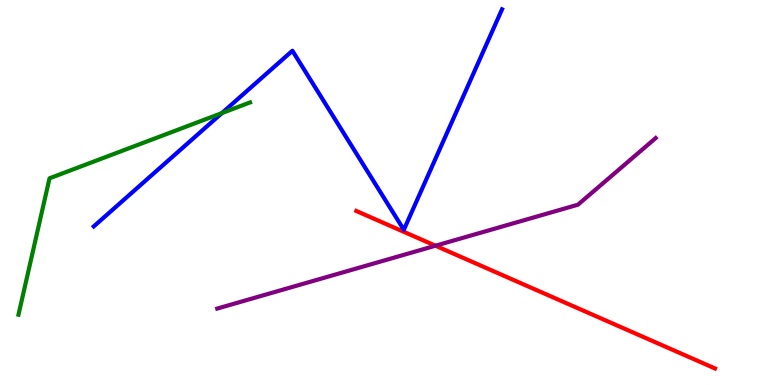[{'lines': ['blue', 'red'], 'intersections': []}, {'lines': ['green', 'red'], 'intersections': []}, {'lines': ['purple', 'red'], 'intersections': [{'x': 5.62, 'y': 3.62}]}, {'lines': ['blue', 'green'], 'intersections': [{'x': 2.86, 'y': 7.06}]}, {'lines': ['blue', 'purple'], 'intersections': []}, {'lines': ['green', 'purple'], 'intersections': []}]